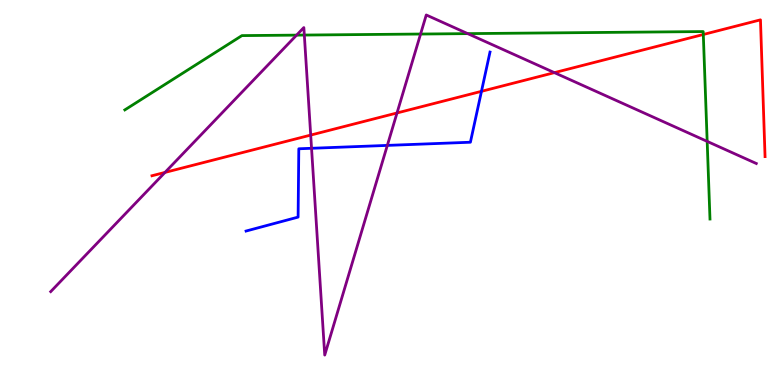[{'lines': ['blue', 'red'], 'intersections': [{'x': 6.21, 'y': 7.63}]}, {'lines': ['green', 'red'], 'intersections': [{'x': 9.07, 'y': 9.1}]}, {'lines': ['purple', 'red'], 'intersections': [{'x': 2.13, 'y': 5.52}, {'x': 4.01, 'y': 6.49}, {'x': 5.12, 'y': 7.07}, {'x': 7.15, 'y': 8.11}]}, {'lines': ['blue', 'green'], 'intersections': []}, {'lines': ['blue', 'purple'], 'intersections': [{'x': 4.02, 'y': 6.15}, {'x': 5.0, 'y': 6.22}]}, {'lines': ['green', 'purple'], 'intersections': [{'x': 3.83, 'y': 9.09}, {'x': 3.93, 'y': 9.09}, {'x': 5.43, 'y': 9.12}, {'x': 6.03, 'y': 9.13}, {'x': 9.12, 'y': 6.33}]}]